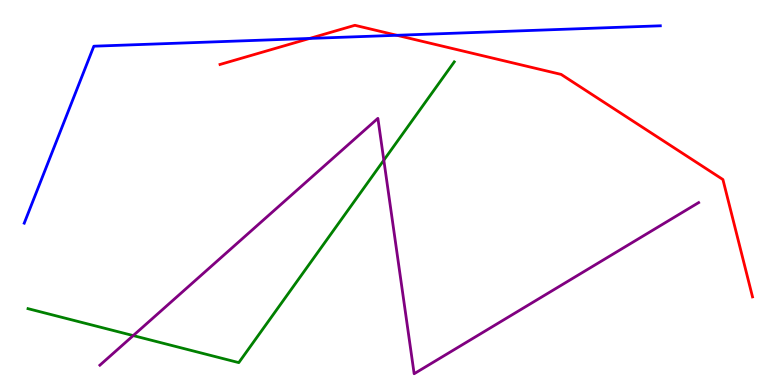[{'lines': ['blue', 'red'], 'intersections': [{'x': 4.0, 'y': 9.0}, {'x': 5.12, 'y': 9.08}]}, {'lines': ['green', 'red'], 'intersections': []}, {'lines': ['purple', 'red'], 'intersections': []}, {'lines': ['blue', 'green'], 'intersections': []}, {'lines': ['blue', 'purple'], 'intersections': []}, {'lines': ['green', 'purple'], 'intersections': [{'x': 1.72, 'y': 1.28}, {'x': 4.95, 'y': 5.84}]}]